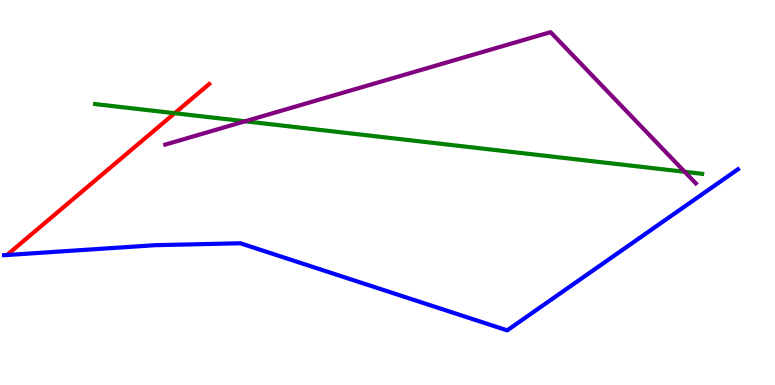[{'lines': ['blue', 'red'], 'intersections': []}, {'lines': ['green', 'red'], 'intersections': [{'x': 2.25, 'y': 7.06}]}, {'lines': ['purple', 'red'], 'intersections': []}, {'lines': ['blue', 'green'], 'intersections': []}, {'lines': ['blue', 'purple'], 'intersections': []}, {'lines': ['green', 'purple'], 'intersections': [{'x': 3.16, 'y': 6.85}, {'x': 8.83, 'y': 5.54}]}]